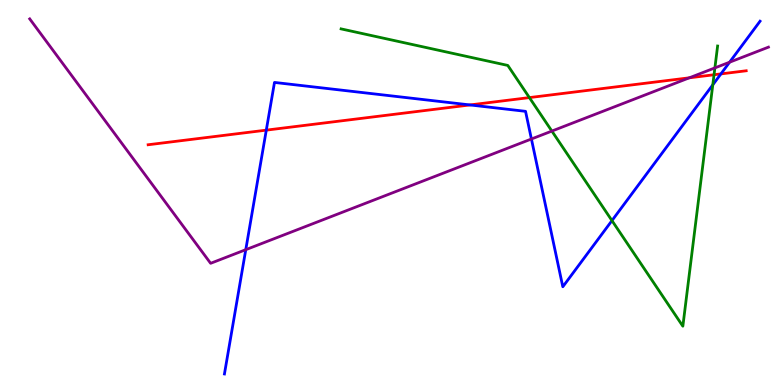[{'lines': ['blue', 'red'], 'intersections': [{'x': 3.44, 'y': 6.62}, {'x': 6.06, 'y': 7.27}, {'x': 9.3, 'y': 8.08}]}, {'lines': ['green', 'red'], 'intersections': [{'x': 6.83, 'y': 7.47}, {'x': 9.21, 'y': 8.06}]}, {'lines': ['purple', 'red'], 'intersections': [{'x': 8.89, 'y': 7.98}]}, {'lines': ['blue', 'green'], 'intersections': [{'x': 7.9, 'y': 4.27}, {'x': 9.2, 'y': 7.8}]}, {'lines': ['blue', 'purple'], 'intersections': [{'x': 3.17, 'y': 3.51}, {'x': 6.86, 'y': 6.39}, {'x': 9.41, 'y': 8.38}]}, {'lines': ['green', 'purple'], 'intersections': [{'x': 7.12, 'y': 6.6}, {'x': 9.22, 'y': 8.24}]}]